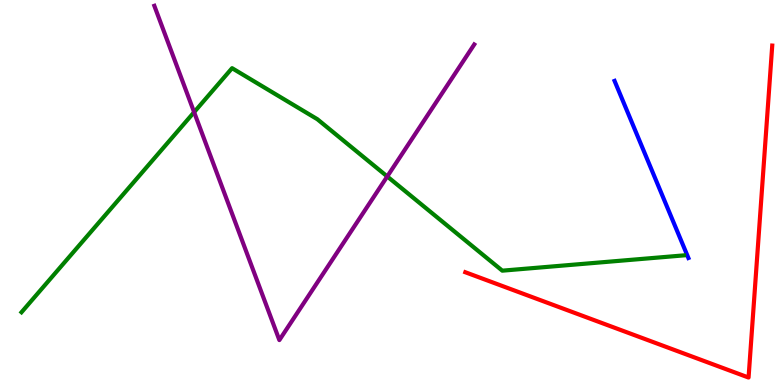[{'lines': ['blue', 'red'], 'intersections': []}, {'lines': ['green', 'red'], 'intersections': []}, {'lines': ['purple', 'red'], 'intersections': []}, {'lines': ['blue', 'green'], 'intersections': []}, {'lines': ['blue', 'purple'], 'intersections': []}, {'lines': ['green', 'purple'], 'intersections': [{'x': 2.5, 'y': 7.09}, {'x': 5.0, 'y': 5.42}]}]